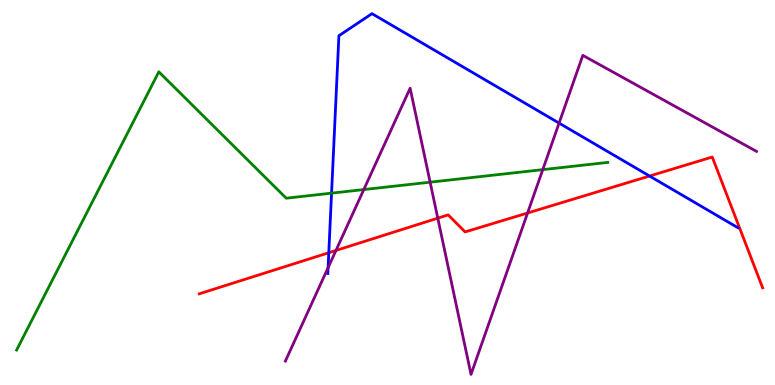[{'lines': ['blue', 'red'], 'intersections': [{'x': 4.24, 'y': 3.44}, {'x': 8.38, 'y': 5.43}]}, {'lines': ['green', 'red'], 'intersections': []}, {'lines': ['purple', 'red'], 'intersections': [{'x': 4.34, 'y': 3.49}, {'x': 5.65, 'y': 4.33}, {'x': 6.81, 'y': 4.47}]}, {'lines': ['blue', 'green'], 'intersections': [{'x': 4.28, 'y': 4.98}]}, {'lines': ['blue', 'purple'], 'intersections': [{'x': 4.23, 'y': 3.05}, {'x': 7.21, 'y': 6.8}]}, {'lines': ['green', 'purple'], 'intersections': [{'x': 4.69, 'y': 5.08}, {'x': 5.55, 'y': 5.27}, {'x': 7.0, 'y': 5.59}]}]